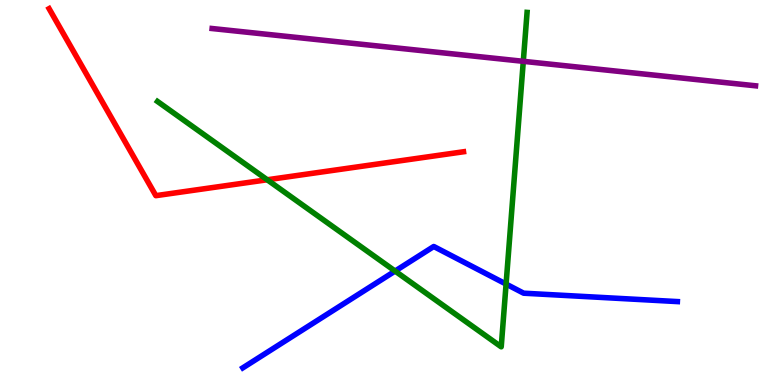[{'lines': ['blue', 'red'], 'intersections': []}, {'lines': ['green', 'red'], 'intersections': [{'x': 3.45, 'y': 5.33}]}, {'lines': ['purple', 'red'], 'intersections': []}, {'lines': ['blue', 'green'], 'intersections': [{'x': 5.1, 'y': 2.96}, {'x': 6.53, 'y': 2.62}]}, {'lines': ['blue', 'purple'], 'intersections': []}, {'lines': ['green', 'purple'], 'intersections': [{'x': 6.75, 'y': 8.41}]}]